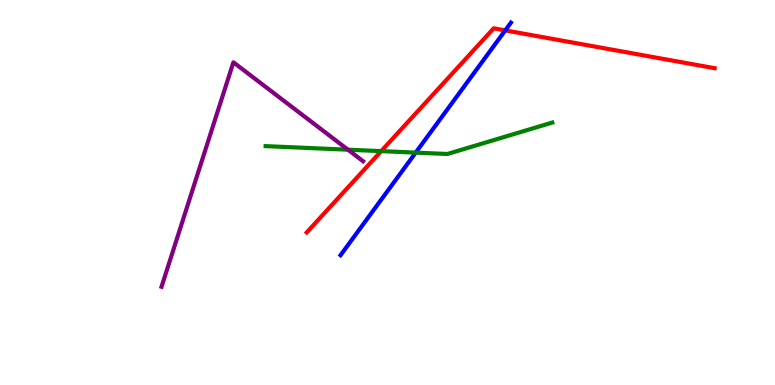[{'lines': ['blue', 'red'], 'intersections': [{'x': 6.52, 'y': 9.21}]}, {'lines': ['green', 'red'], 'intersections': [{'x': 4.92, 'y': 6.07}]}, {'lines': ['purple', 'red'], 'intersections': []}, {'lines': ['blue', 'green'], 'intersections': [{'x': 5.36, 'y': 6.04}]}, {'lines': ['blue', 'purple'], 'intersections': []}, {'lines': ['green', 'purple'], 'intersections': [{'x': 4.49, 'y': 6.11}]}]